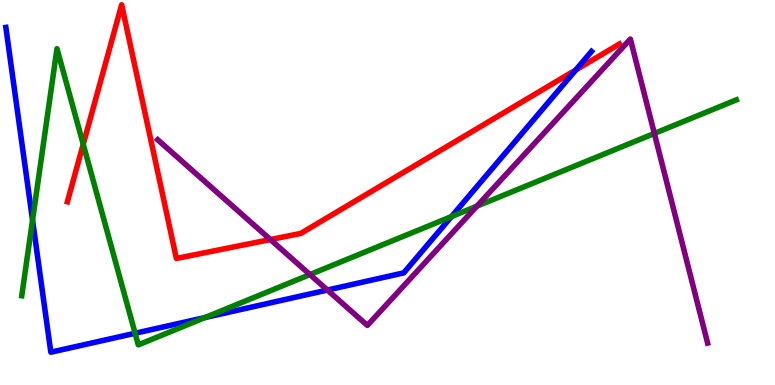[{'lines': ['blue', 'red'], 'intersections': [{'x': 7.43, 'y': 8.18}]}, {'lines': ['green', 'red'], 'intersections': [{'x': 1.07, 'y': 6.25}]}, {'lines': ['purple', 'red'], 'intersections': [{'x': 3.49, 'y': 3.78}]}, {'lines': ['blue', 'green'], 'intersections': [{'x': 0.42, 'y': 4.28}, {'x': 1.74, 'y': 1.34}, {'x': 2.64, 'y': 1.75}, {'x': 5.83, 'y': 4.37}]}, {'lines': ['blue', 'purple'], 'intersections': [{'x': 4.22, 'y': 2.47}]}, {'lines': ['green', 'purple'], 'intersections': [{'x': 4.0, 'y': 2.87}, {'x': 6.15, 'y': 4.65}, {'x': 8.44, 'y': 6.53}]}]